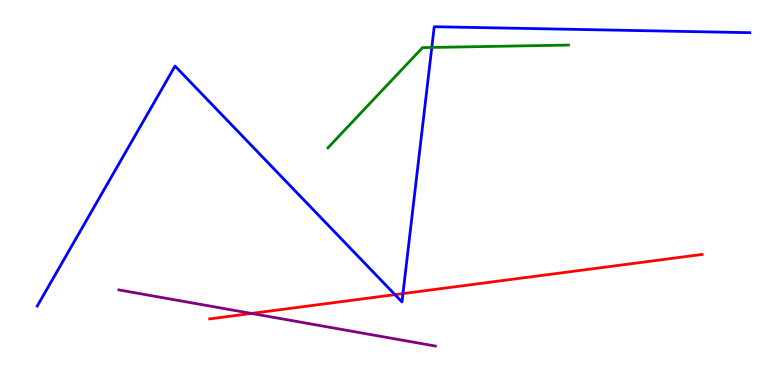[{'lines': ['blue', 'red'], 'intersections': [{'x': 5.1, 'y': 2.35}, {'x': 5.2, 'y': 2.37}]}, {'lines': ['green', 'red'], 'intersections': []}, {'lines': ['purple', 'red'], 'intersections': [{'x': 3.24, 'y': 1.86}]}, {'lines': ['blue', 'green'], 'intersections': [{'x': 5.57, 'y': 8.77}]}, {'lines': ['blue', 'purple'], 'intersections': []}, {'lines': ['green', 'purple'], 'intersections': []}]